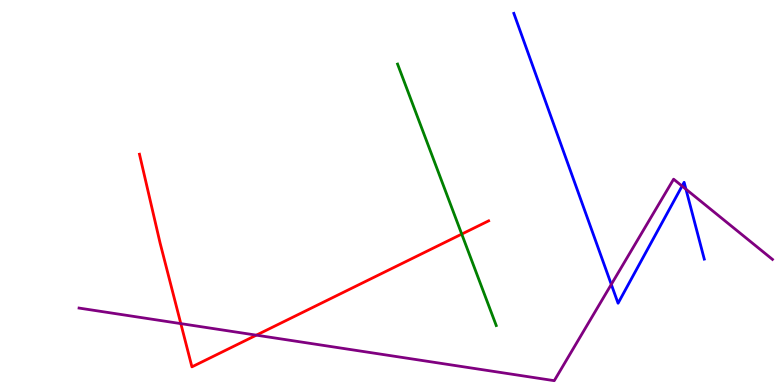[{'lines': ['blue', 'red'], 'intersections': []}, {'lines': ['green', 'red'], 'intersections': [{'x': 5.96, 'y': 3.92}]}, {'lines': ['purple', 'red'], 'intersections': [{'x': 2.33, 'y': 1.59}, {'x': 3.31, 'y': 1.29}]}, {'lines': ['blue', 'green'], 'intersections': []}, {'lines': ['blue', 'purple'], 'intersections': [{'x': 7.89, 'y': 2.61}, {'x': 8.8, 'y': 5.17}, {'x': 8.85, 'y': 5.09}]}, {'lines': ['green', 'purple'], 'intersections': []}]